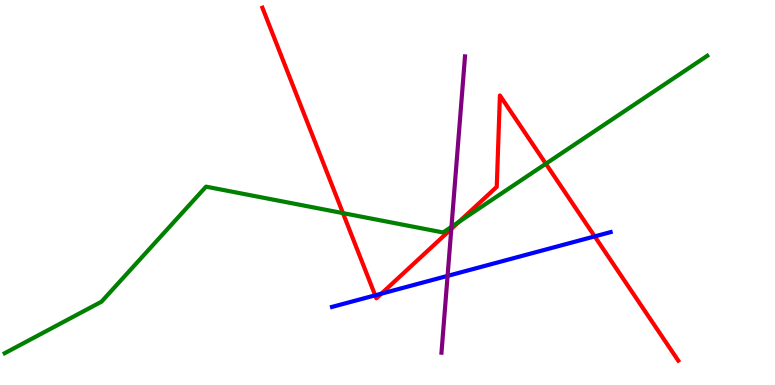[{'lines': ['blue', 'red'], 'intersections': [{'x': 4.84, 'y': 2.33}, {'x': 4.92, 'y': 2.37}, {'x': 7.67, 'y': 3.86}]}, {'lines': ['green', 'red'], 'intersections': [{'x': 4.43, 'y': 4.46}, {'x': 5.92, 'y': 4.24}, {'x': 7.04, 'y': 5.75}]}, {'lines': ['purple', 'red'], 'intersections': [{'x': 5.82, 'y': 4.05}]}, {'lines': ['blue', 'green'], 'intersections': []}, {'lines': ['blue', 'purple'], 'intersections': [{'x': 5.78, 'y': 2.83}]}, {'lines': ['green', 'purple'], 'intersections': [{'x': 5.83, 'y': 4.11}]}]